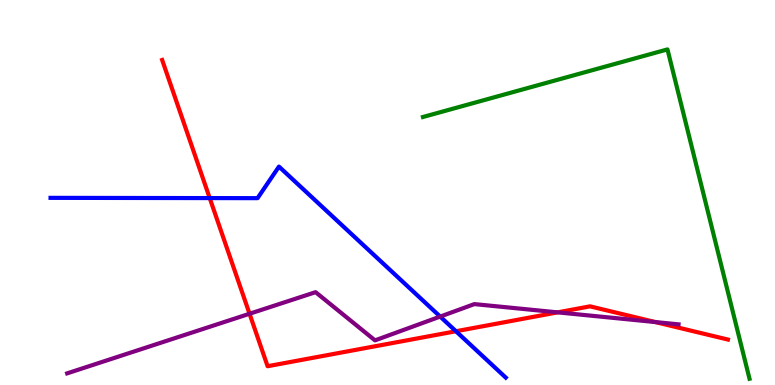[{'lines': ['blue', 'red'], 'intersections': [{'x': 2.71, 'y': 4.85}, {'x': 5.88, 'y': 1.4}]}, {'lines': ['green', 'red'], 'intersections': []}, {'lines': ['purple', 'red'], 'intersections': [{'x': 3.22, 'y': 1.85}, {'x': 7.19, 'y': 1.89}, {'x': 8.45, 'y': 1.64}]}, {'lines': ['blue', 'green'], 'intersections': []}, {'lines': ['blue', 'purple'], 'intersections': [{'x': 5.68, 'y': 1.78}]}, {'lines': ['green', 'purple'], 'intersections': []}]